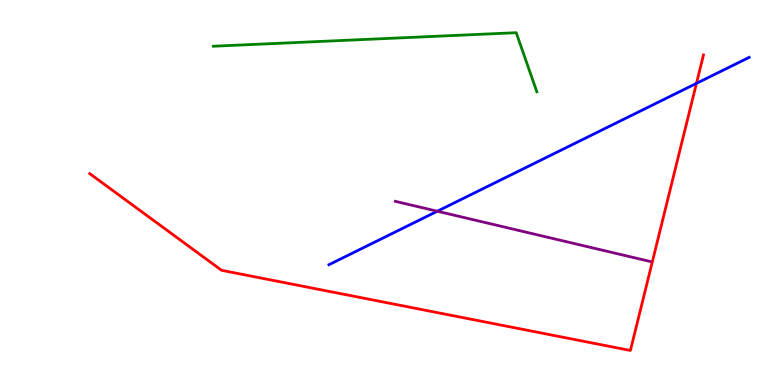[{'lines': ['blue', 'red'], 'intersections': [{'x': 8.99, 'y': 7.83}]}, {'lines': ['green', 'red'], 'intersections': []}, {'lines': ['purple', 'red'], 'intersections': []}, {'lines': ['blue', 'green'], 'intersections': []}, {'lines': ['blue', 'purple'], 'intersections': [{'x': 5.64, 'y': 4.51}]}, {'lines': ['green', 'purple'], 'intersections': []}]